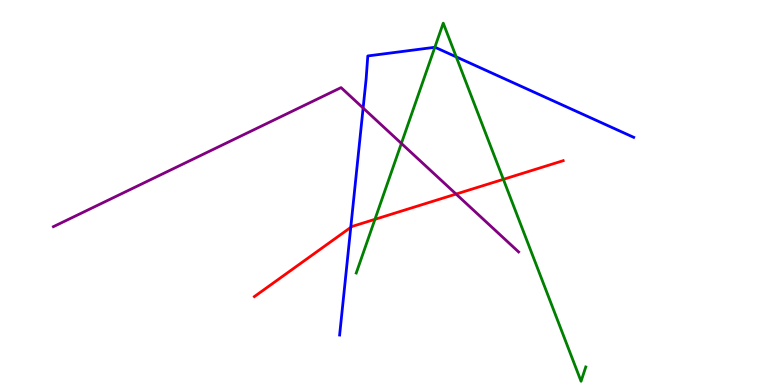[{'lines': ['blue', 'red'], 'intersections': [{'x': 4.53, 'y': 4.09}]}, {'lines': ['green', 'red'], 'intersections': [{'x': 4.84, 'y': 4.3}, {'x': 6.49, 'y': 5.34}]}, {'lines': ['purple', 'red'], 'intersections': [{'x': 5.88, 'y': 4.96}]}, {'lines': ['blue', 'green'], 'intersections': [{'x': 5.61, 'y': 8.77}, {'x': 5.89, 'y': 8.52}]}, {'lines': ['blue', 'purple'], 'intersections': [{'x': 4.69, 'y': 7.19}]}, {'lines': ['green', 'purple'], 'intersections': [{'x': 5.18, 'y': 6.27}]}]